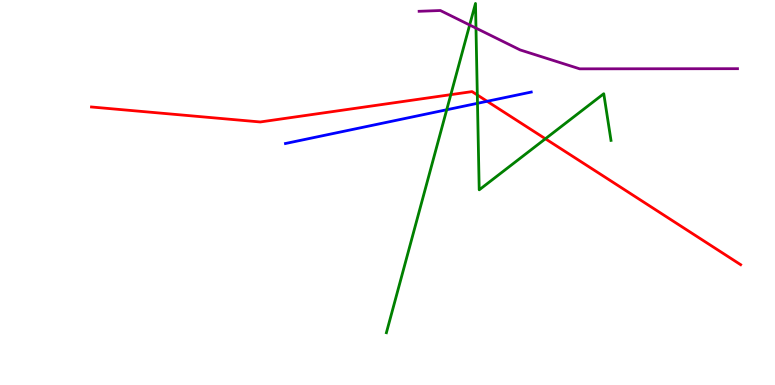[{'lines': ['blue', 'red'], 'intersections': [{'x': 6.29, 'y': 7.37}]}, {'lines': ['green', 'red'], 'intersections': [{'x': 5.82, 'y': 7.54}, {'x': 6.16, 'y': 7.53}, {'x': 7.04, 'y': 6.4}]}, {'lines': ['purple', 'red'], 'intersections': []}, {'lines': ['blue', 'green'], 'intersections': [{'x': 5.76, 'y': 7.15}, {'x': 6.16, 'y': 7.32}]}, {'lines': ['blue', 'purple'], 'intersections': []}, {'lines': ['green', 'purple'], 'intersections': [{'x': 6.06, 'y': 9.35}, {'x': 6.14, 'y': 9.27}]}]